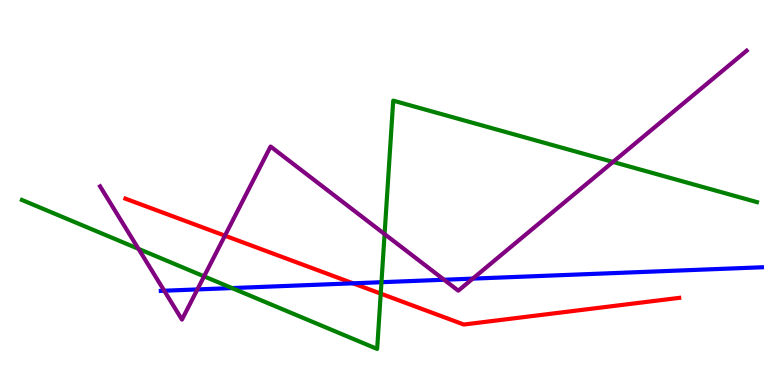[{'lines': ['blue', 'red'], 'intersections': [{'x': 4.56, 'y': 2.64}]}, {'lines': ['green', 'red'], 'intersections': [{'x': 4.91, 'y': 2.37}]}, {'lines': ['purple', 'red'], 'intersections': [{'x': 2.9, 'y': 3.88}]}, {'lines': ['blue', 'green'], 'intersections': [{'x': 2.99, 'y': 2.52}, {'x': 4.92, 'y': 2.67}]}, {'lines': ['blue', 'purple'], 'intersections': [{'x': 2.12, 'y': 2.45}, {'x': 2.55, 'y': 2.48}, {'x': 5.73, 'y': 2.73}, {'x': 6.1, 'y': 2.76}]}, {'lines': ['green', 'purple'], 'intersections': [{'x': 1.79, 'y': 3.54}, {'x': 2.63, 'y': 2.82}, {'x': 4.96, 'y': 3.92}, {'x': 7.91, 'y': 5.79}]}]